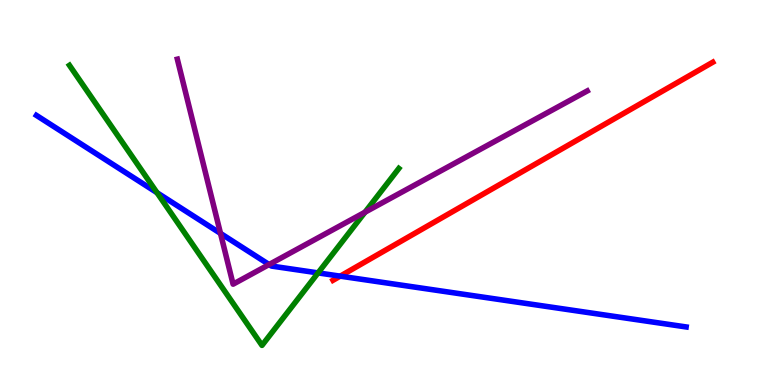[{'lines': ['blue', 'red'], 'intersections': [{'x': 4.39, 'y': 2.83}]}, {'lines': ['green', 'red'], 'intersections': []}, {'lines': ['purple', 'red'], 'intersections': []}, {'lines': ['blue', 'green'], 'intersections': [{'x': 2.03, 'y': 4.99}, {'x': 4.1, 'y': 2.91}]}, {'lines': ['blue', 'purple'], 'intersections': [{'x': 2.85, 'y': 3.94}, {'x': 3.47, 'y': 3.13}]}, {'lines': ['green', 'purple'], 'intersections': [{'x': 4.71, 'y': 4.49}]}]